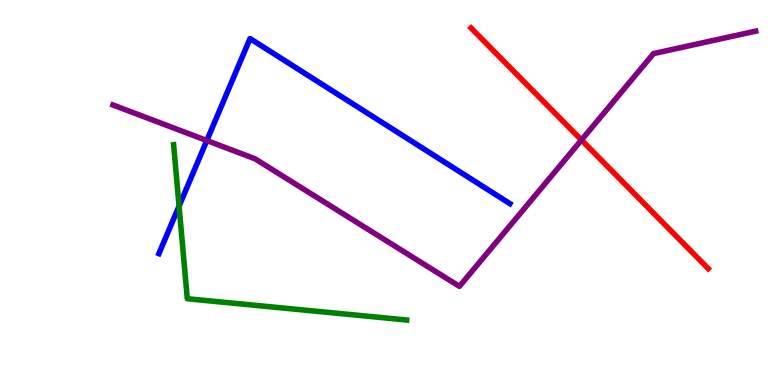[{'lines': ['blue', 'red'], 'intersections': []}, {'lines': ['green', 'red'], 'intersections': []}, {'lines': ['purple', 'red'], 'intersections': [{'x': 7.5, 'y': 6.36}]}, {'lines': ['blue', 'green'], 'intersections': [{'x': 2.31, 'y': 4.65}]}, {'lines': ['blue', 'purple'], 'intersections': [{'x': 2.67, 'y': 6.35}]}, {'lines': ['green', 'purple'], 'intersections': []}]